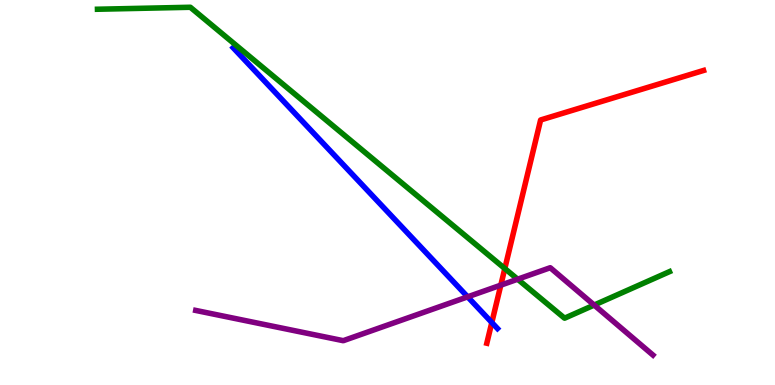[{'lines': ['blue', 'red'], 'intersections': [{'x': 6.35, 'y': 1.62}]}, {'lines': ['green', 'red'], 'intersections': [{'x': 6.51, 'y': 3.02}]}, {'lines': ['purple', 'red'], 'intersections': [{'x': 6.46, 'y': 2.59}]}, {'lines': ['blue', 'green'], 'intersections': []}, {'lines': ['blue', 'purple'], 'intersections': [{'x': 6.03, 'y': 2.29}]}, {'lines': ['green', 'purple'], 'intersections': [{'x': 6.68, 'y': 2.75}, {'x': 7.67, 'y': 2.08}]}]